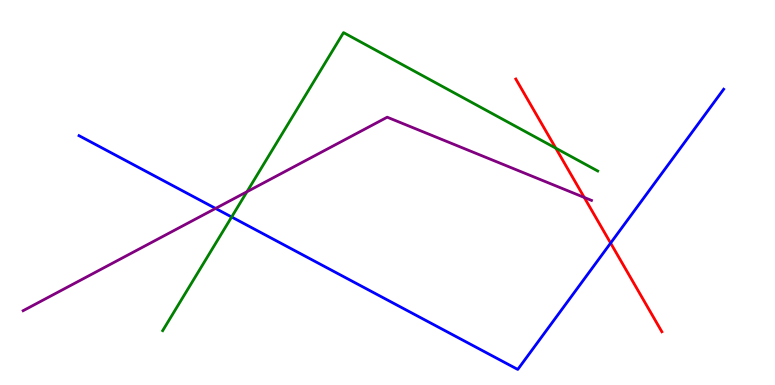[{'lines': ['blue', 'red'], 'intersections': [{'x': 7.88, 'y': 3.69}]}, {'lines': ['green', 'red'], 'intersections': [{'x': 7.17, 'y': 6.15}]}, {'lines': ['purple', 'red'], 'intersections': [{'x': 7.54, 'y': 4.87}]}, {'lines': ['blue', 'green'], 'intersections': [{'x': 2.99, 'y': 4.36}]}, {'lines': ['blue', 'purple'], 'intersections': [{'x': 2.78, 'y': 4.59}]}, {'lines': ['green', 'purple'], 'intersections': [{'x': 3.19, 'y': 5.02}]}]